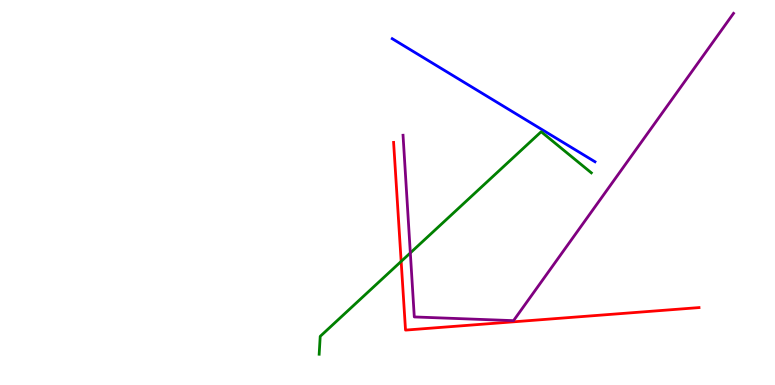[{'lines': ['blue', 'red'], 'intersections': []}, {'lines': ['green', 'red'], 'intersections': [{'x': 5.18, 'y': 3.21}]}, {'lines': ['purple', 'red'], 'intersections': []}, {'lines': ['blue', 'green'], 'intersections': []}, {'lines': ['blue', 'purple'], 'intersections': []}, {'lines': ['green', 'purple'], 'intersections': [{'x': 5.29, 'y': 3.43}]}]